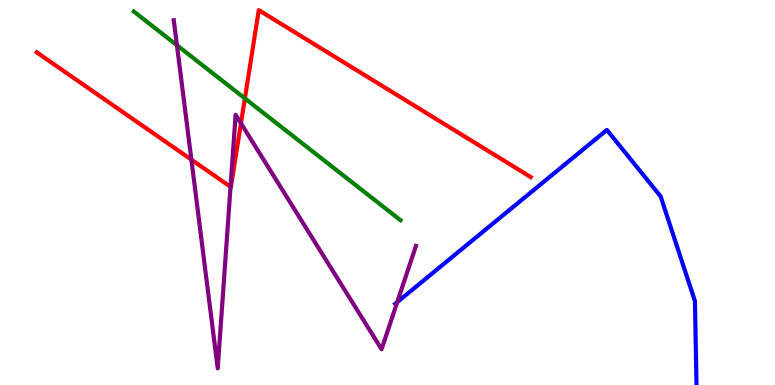[{'lines': ['blue', 'red'], 'intersections': []}, {'lines': ['green', 'red'], 'intersections': [{'x': 3.16, 'y': 7.44}]}, {'lines': ['purple', 'red'], 'intersections': [{'x': 2.47, 'y': 5.85}, {'x': 2.97, 'y': 5.15}, {'x': 3.11, 'y': 6.8}]}, {'lines': ['blue', 'green'], 'intersections': []}, {'lines': ['blue', 'purple'], 'intersections': [{'x': 5.13, 'y': 2.15}]}, {'lines': ['green', 'purple'], 'intersections': [{'x': 2.28, 'y': 8.82}]}]